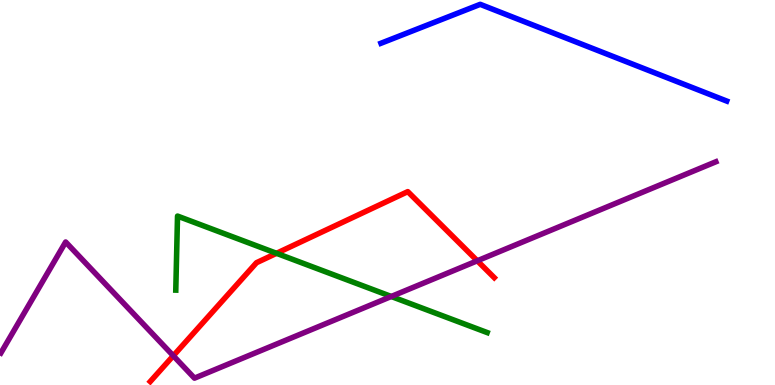[{'lines': ['blue', 'red'], 'intersections': []}, {'lines': ['green', 'red'], 'intersections': [{'x': 3.57, 'y': 3.42}]}, {'lines': ['purple', 'red'], 'intersections': [{'x': 2.24, 'y': 0.759}, {'x': 6.16, 'y': 3.23}]}, {'lines': ['blue', 'green'], 'intersections': []}, {'lines': ['blue', 'purple'], 'intersections': []}, {'lines': ['green', 'purple'], 'intersections': [{'x': 5.05, 'y': 2.3}]}]